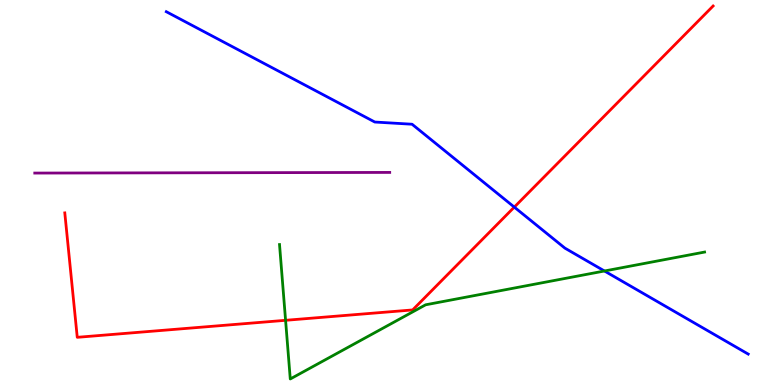[{'lines': ['blue', 'red'], 'intersections': [{'x': 6.64, 'y': 4.62}]}, {'lines': ['green', 'red'], 'intersections': [{'x': 3.68, 'y': 1.68}]}, {'lines': ['purple', 'red'], 'intersections': []}, {'lines': ['blue', 'green'], 'intersections': [{'x': 7.8, 'y': 2.96}]}, {'lines': ['blue', 'purple'], 'intersections': []}, {'lines': ['green', 'purple'], 'intersections': []}]